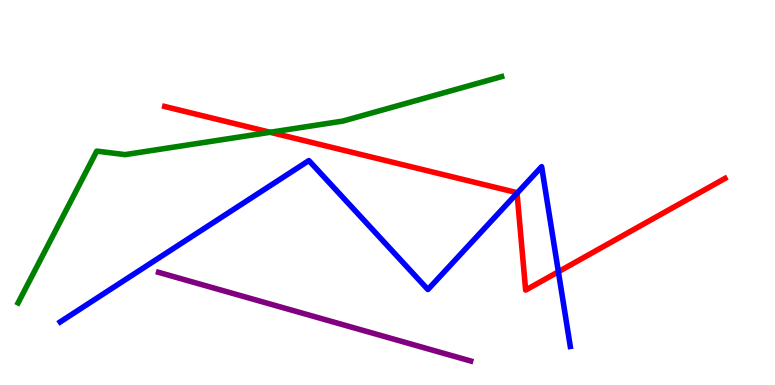[{'lines': ['blue', 'red'], 'intersections': [{'x': 6.67, 'y': 4.98}, {'x': 7.2, 'y': 2.94}]}, {'lines': ['green', 'red'], 'intersections': [{'x': 3.49, 'y': 6.56}]}, {'lines': ['purple', 'red'], 'intersections': []}, {'lines': ['blue', 'green'], 'intersections': []}, {'lines': ['blue', 'purple'], 'intersections': []}, {'lines': ['green', 'purple'], 'intersections': []}]